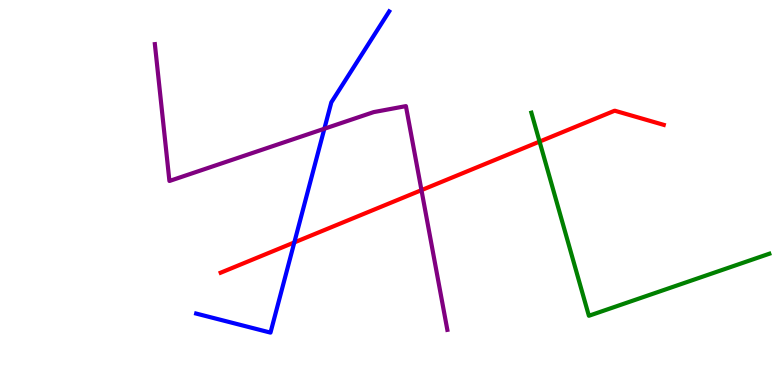[{'lines': ['blue', 'red'], 'intersections': [{'x': 3.8, 'y': 3.7}]}, {'lines': ['green', 'red'], 'intersections': [{'x': 6.96, 'y': 6.32}]}, {'lines': ['purple', 'red'], 'intersections': [{'x': 5.44, 'y': 5.06}]}, {'lines': ['blue', 'green'], 'intersections': []}, {'lines': ['blue', 'purple'], 'intersections': [{'x': 4.19, 'y': 6.66}]}, {'lines': ['green', 'purple'], 'intersections': []}]